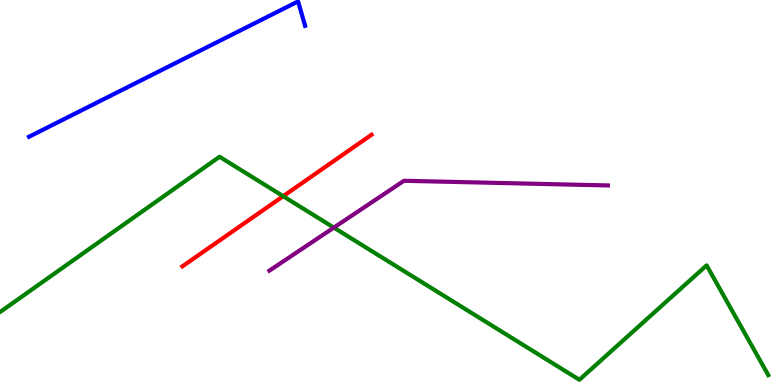[{'lines': ['blue', 'red'], 'intersections': []}, {'lines': ['green', 'red'], 'intersections': [{'x': 3.65, 'y': 4.9}]}, {'lines': ['purple', 'red'], 'intersections': []}, {'lines': ['blue', 'green'], 'intersections': []}, {'lines': ['blue', 'purple'], 'intersections': []}, {'lines': ['green', 'purple'], 'intersections': [{'x': 4.31, 'y': 4.09}]}]